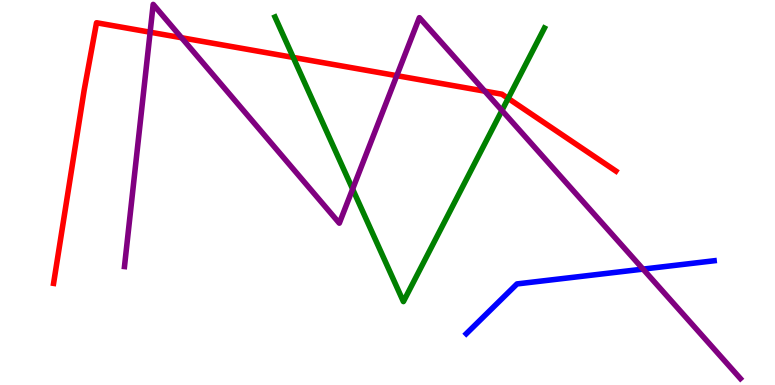[{'lines': ['blue', 'red'], 'intersections': []}, {'lines': ['green', 'red'], 'intersections': [{'x': 3.78, 'y': 8.51}, {'x': 6.56, 'y': 7.44}]}, {'lines': ['purple', 'red'], 'intersections': [{'x': 1.94, 'y': 9.16}, {'x': 2.34, 'y': 9.02}, {'x': 5.12, 'y': 8.03}, {'x': 6.25, 'y': 7.63}]}, {'lines': ['blue', 'green'], 'intersections': []}, {'lines': ['blue', 'purple'], 'intersections': [{'x': 8.3, 'y': 3.01}]}, {'lines': ['green', 'purple'], 'intersections': [{'x': 4.55, 'y': 5.09}, {'x': 6.48, 'y': 7.13}]}]